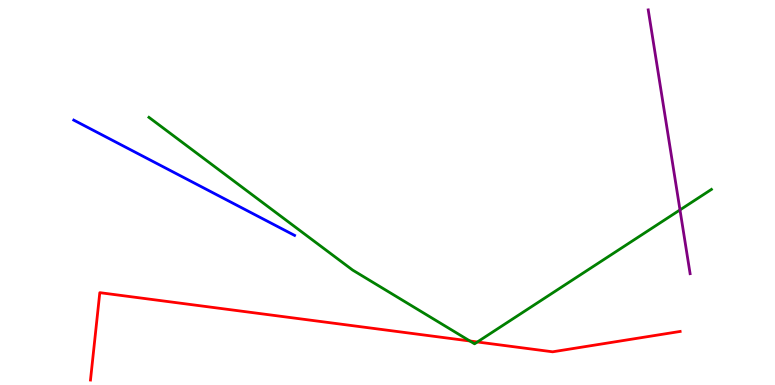[{'lines': ['blue', 'red'], 'intersections': []}, {'lines': ['green', 'red'], 'intersections': [{'x': 6.06, 'y': 1.14}, {'x': 6.16, 'y': 1.12}]}, {'lines': ['purple', 'red'], 'intersections': []}, {'lines': ['blue', 'green'], 'intersections': []}, {'lines': ['blue', 'purple'], 'intersections': []}, {'lines': ['green', 'purple'], 'intersections': [{'x': 8.77, 'y': 4.55}]}]